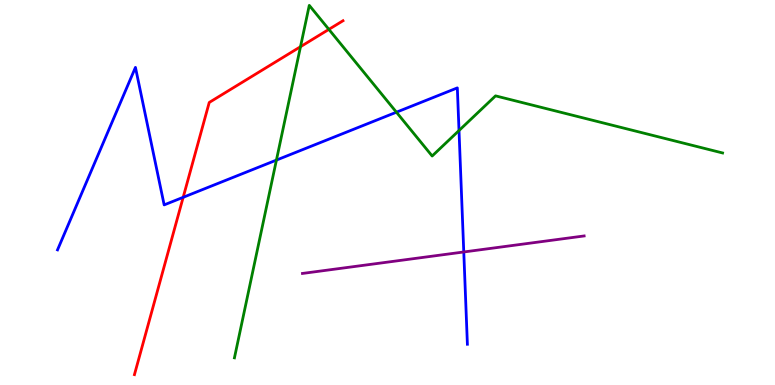[{'lines': ['blue', 'red'], 'intersections': [{'x': 2.36, 'y': 4.88}]}, {'lines': ['green', 'red'], 'intersections': [{'x': 3.88, 'y': 8.79}, {'x': 4.24, 'y': 9.24}]}, {'lines': ['purple', 'red'], 'intersections': []}, {'lines': ['blue', 'green'], 'intersections': [{'x': 3.57, 'y': 5.84}, {'x': 5.12, 'y': 7.09}, {'x': 5.92, 'y': 6.61}]}, {'lines': ['blue', 'purple'], 'intersections': [{'x': 5.98, 'y': 3.46}]}, {'lines': ['green', 'purple'], 'intersections': []}]